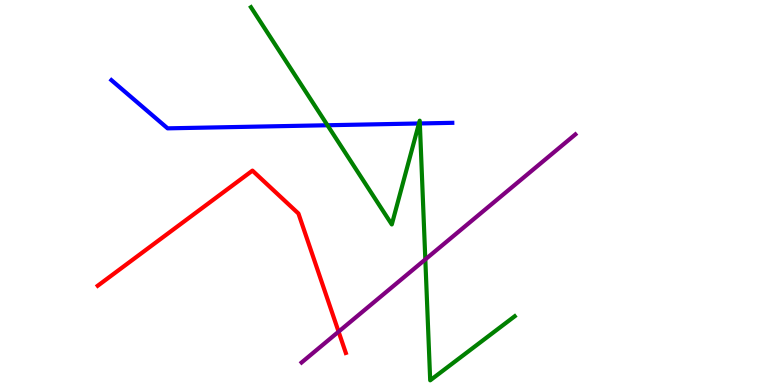[{'lines': ['blue', 'red'], 'intersections': []}, {'lines': ['green', 'red'], 'intersections': []}, {'lines': ['purple', 'red'], 'intersections': [{'x': 4.37, 'y': 1.39}]}, {'lines': ['blue', 'green'], 'intersections': [{'x': 4.23, 'y': 6.75}, {'x': 5.41, 'y': 6.79}, {'x': 5.42, 'y': 6.79}]}, {'lines': ['blue', 'purple'], 'intersections': []}, {'lines': ['green', 'purple'], 'intersections': [{'x': 5.49, 'y': 3.26}]}]